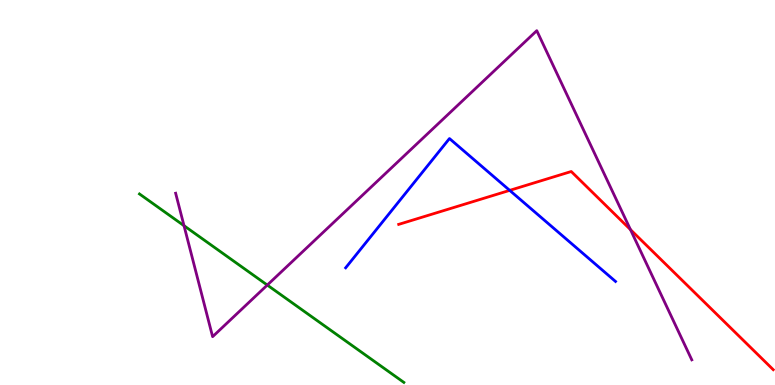[{'lines': ['blue', 'red'], 'intersections': [{'x': 6.58, 'y': 5.06}]}, {'lines': ['green', 'red'], 'intersections': []}, {'lines': ['purple', 'red'], 'intersections': [{'x': 8.13, 'y': 4.04}]}, {'lines': ['blue', 'green'], 'intersections': []}, {'lines': ['blue', 'purple'], 'intersections': []}, {'lines': ['green', 'purple'], 'intersections': [{'x': 2.37, 'y': 4.14}, {'x': 3.45, 'y': 2.6}]}]